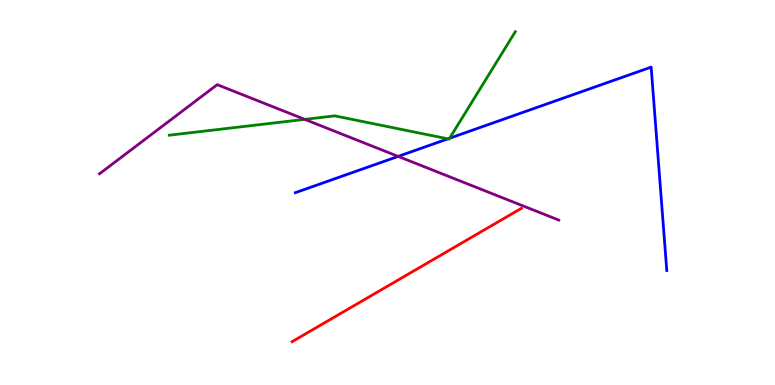[{'lines': ['blue', 'red'], 'intersections': []}, {'lines': ['green', 'red'], 'intersections': []}, {'lines': ['purple', 'red'], 'intersections': []}, {'lines': ['blue', 'green'], 'intersections': [{'x': 5.78, 'y': 6.39}, {'x': 5.8, 'y': 6.41}]}, {'lines': ['blue', 'purple'], 'intersections': [{'x': 5.14, 'y': 5.94}]}, {'lines': ['green', 'purple'], 'intersections': [{'x': 3.93, 'y': 6.9}]}]